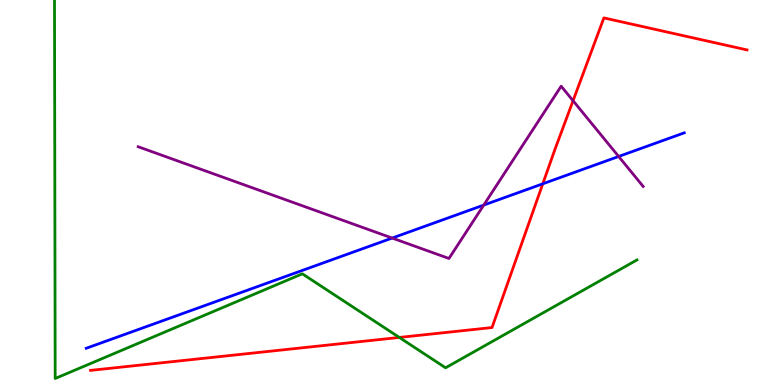[{'lines': ['blue', 'red'], 'intersections': [{'x': 7.0, 'y': 5.23}]}, {'lines': ['green', 'red'], 'intersections': [{'x': 5.15, 'y': 1.24}]}, {'lines': ['purple', 'red'], 'intersections': [{'x': 7.39, 'y': 7.38}]}, {'lines': ['blue', 'green'], 'intersections': []}, {'lines': ['blue', 'purple'], 'intersections': [{'x': 5.06, 'y': 3.82}, {'x': 6.24, 'y': 4.67}, {'x': 7.98, 'y': 5.94}]}, {'lines': ['green', 'purple'], 'intersections': []}]